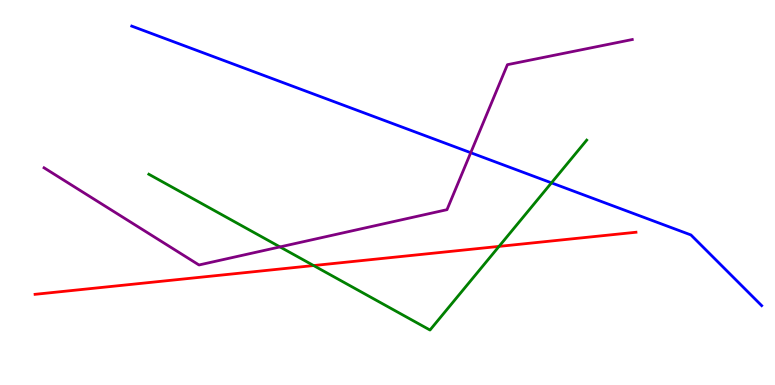[{'lines': ['blue', 'red'], 'intersections': []}, {'lines': ['green', 'red'], 'intersections': [{'x': 4.05, 'y': 3.1}, {'x': 6.44, 'y': 3.6}]}, {'lines': ['purple', 'red'], 'intersections': []}, {'lines': ['blue', 'green'], 'intersections': [{'x': 7.12, 'y': 5.25}]}, {'lines': ['blue', 'purple'], 'intersections': [{'x': 6.07, 'y': 6.03}]}, {'lines': ['green', 'purple'], 'intersections': [{'x': 3.61, 'y': 3.59}]}]